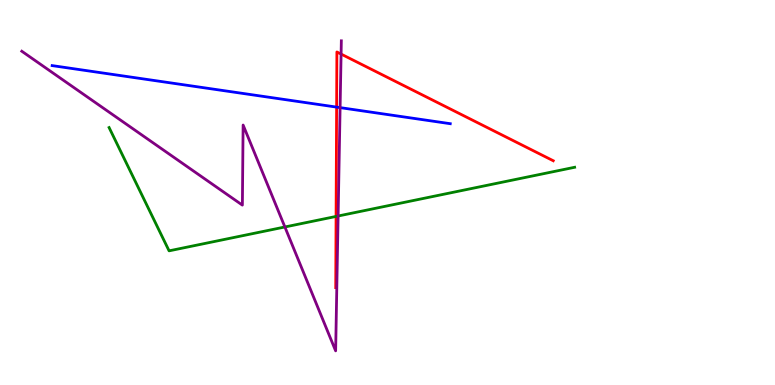[{'lines': ['blue', 'red'], 'intersections': [{'x': 4.34, 'y': 7.22}]}, {'lines': ['green', 'red'], 'intersections': [{'x': 4.34, 'y': 4.38}]}, {'lines': ['purple', 'red'], 'intersections': [{'x': 4.4, 'y': 8.6}]}, {'lines': ['blue', 'green'], 'intersections': []}, {'lines': ['blue', 'purple'], 'intersections': [{'x': 4.39, 'y': 7.2}]}, {'lines': ['green', 'purple'], 'intersections': [{'x': 3.68, 'y': 4.1}, {'x': 4.36, 'y': 4.39}]}]